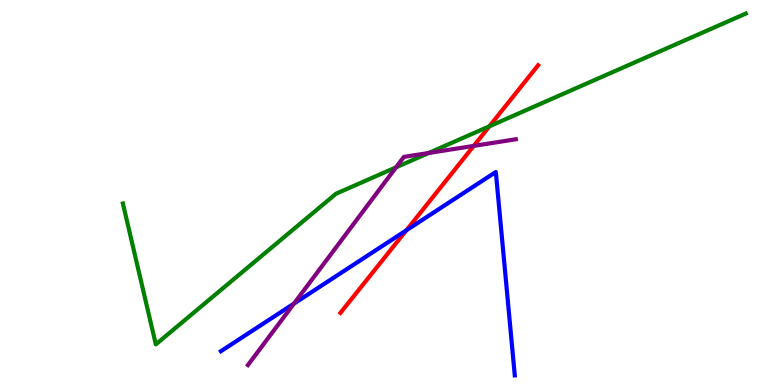[{'lines': ['blue', 'red'], 'intersections': [{'x': 5.24, 'y': 4.02}]}, {'lines': ['green', 'red'], 'intersections': [{'x': 6.31, 'y': 6.72}]}, {'lines': ['purple', 'red'], 'intersections': [{'x': 6.11, 'y': 6.21}]}, {'lines': ['blue', 'green'], 'intersections': []}, {'lines': ['blue', 'purple'], 'intersections': [{'x': 3.79, 'y': 2.11}]}, {'lines': ['green', 'purple'], 'intersections': [{'x': 5.11, 'y': 5.65}, {'x': 5.53, 'y': 6.03}]}]